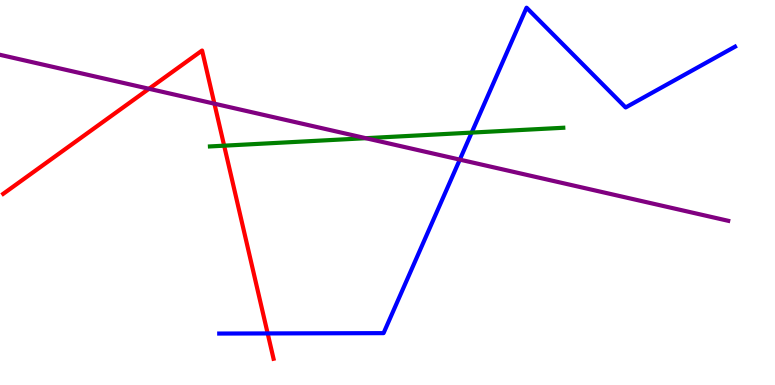[{'lines': ['blue', 'red'], 'intersections': [{'x': 3.45, 'y': 1.34}]}, {'lines': ['green', 'red'], 'intersections': [{'x': 2.89, 'y': 6.22}]}, {'lines': ['purple', 'red'], 'intersections': [{'x': 1.92, 'y': 7.69}, {'x': 2.77, 'y': 7.31}]}, {'lines': ['blue', 'green'], 'intersections': [{'x': 6.09, 'y': 6.56}]}, {'lines': ['blue', 'purple'], 'intersections': [{'x': 5.93, 'y': 5.85}]}, {'lines': ['green', 'purple'], 'intersections': [{'x': 4.72, 'y': 6.41}]}]